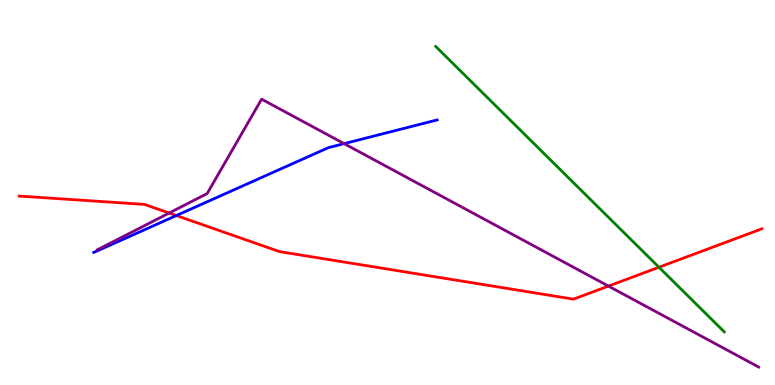[{'lines': ['blue', 'red'], 'intersections': [{'x': 2.28, 'y': 4.4}]}, {'lines': ['green', 'red'], 'intersections': [{'x': 8.5, 'y': 3.06}]}, {'lines': ['purple', 'red'], 'intersections': [{'x': 2.18, 'y': 4.47}, {'x': 7.85, 'y': 2.57}]}, {'lines': ['blue', 'green'], 'intersections': []}, {'lines': ['blue', 'purple'], 'intersections': [{'x': 4.44, 'y': 6.27}]}, {'lines': ['green', 'purple'], 'intersections': []}]